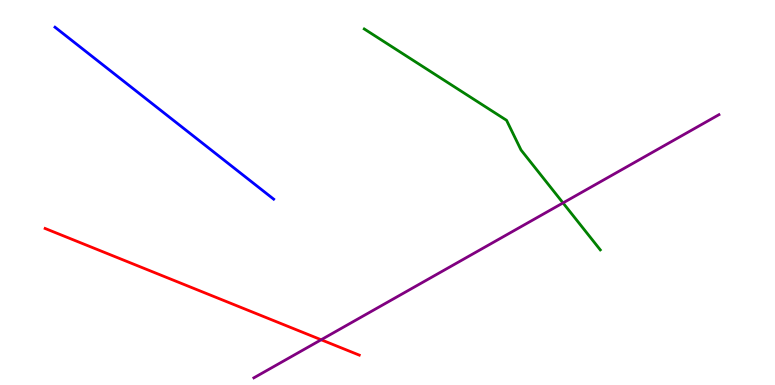[{'lines': ['blue', 'red'], 'intersections': []}, {'lines': ['green', 'red'], 'intersections': []}, {'lines': ['purple', 'red'], 'intersections': [{'x': 4.14, 'y': 1.18}]}, {'lines': ['blue', 'green'], 'intersections': []}, {'lines': ['blue', 'purple'], 'intersections': []}, {'lines': ['green', 'purple'], 'intersections': [{'x': 7.26, 'y': 4.73}]}]